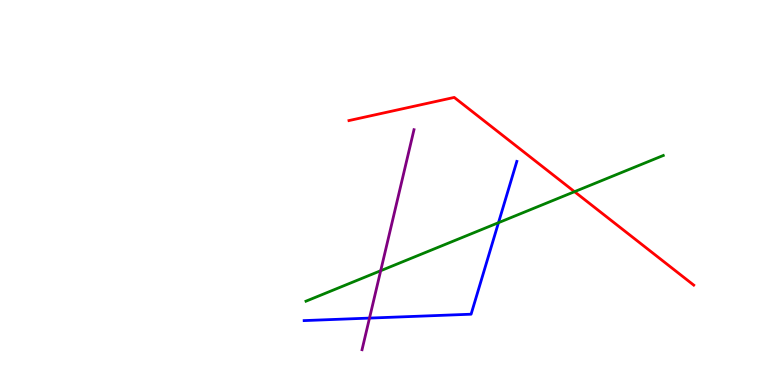[{'lines': ['blue', 'red'], 'intersections': []}, {'lines': ['green', 'red'], 'intersections': [{'x': 7.41, 'y': 5.02}]}, {'lines': ['purple', 'red'], 'intersections': []}, {'lines': ['blue', 'green'], 'intersections': [{'x': 6.43, 'y': 4.22}]}, {'lines': ['blue', 'purple'], 'intersections': [{'x': 4.77, 'y': 1.74}]}, {'lines': ['green', 'purple'], 'intersections': [{'x': 4.91, 'y': 2.97}]}]